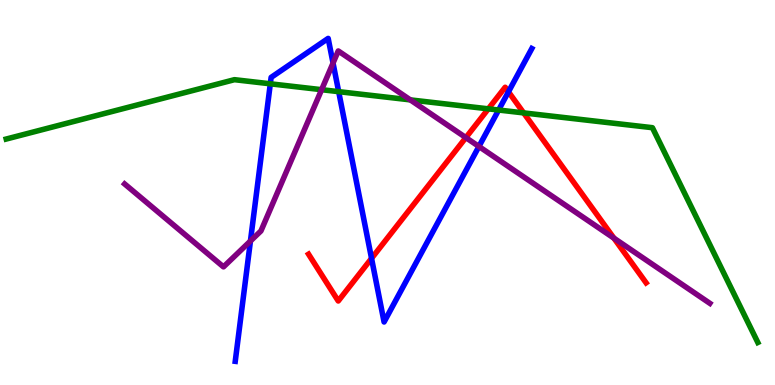[{'lines': ['blue', 'red'], 'intersections': [{'x': 4.79, 'y': 3.29}, {'x': 6.56, 'y': 7.62}]}, {'lines': ['green', 'red'], 'intersections': [{'x': 6.3, 'y': 7.17}, {'x': 6.76, 'y': 7.07}]}, {'lines': ['purple', 'red'], 'intersections': [{'x': 6.01, 'y': 6.43}, {'x': 7.92, 'y': 3.81}]}, {'lines': ['blue', 'green'], 'intersections': [{'x': 3.49, 'y': 7.82}, {'x': 4.37, 'y': 7.62}, {'x': 6.43, 'y': 7.14}]}, {'lines': ['blue', 'purple'], 'intersections': [{'x': 3.23, 'y': 3.74}, {'x': 4.3, 'y': 8.36}, {'x': 6.18, 'y': 6.2}]}, {'lines': ['green', 'purple'], 'intersections': [{'x': 4.15, 'y': 7.67}, {'x': 5.29, 'y': 7.41}]}]